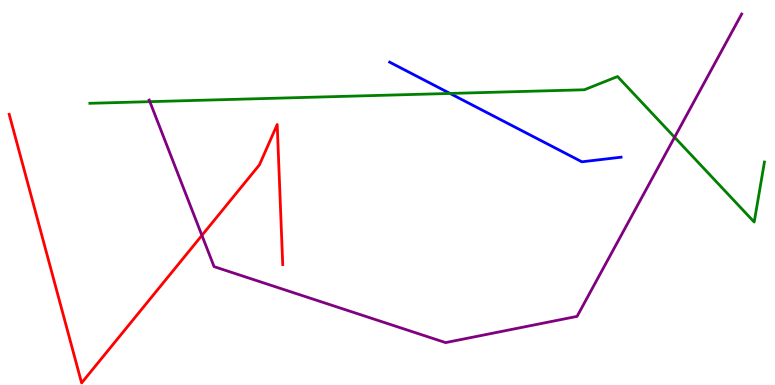[{'lines': ['blue', 'red'], 'intersections': []}, {'lines': ['green', 'red'], 'intersections': []}, {'lines': ['purple', 'red'], 'intersections': [{'x': 2.61, 'y': 3.89}]}, {'lines': ['blue', 'green'], 'intersections': [{'x': 5.81, 'y': 7.57}]}, {'lines': ['blue', 'purple'], 'intersections': []}, {'lines': ['green', 'purple'], 'intersections': [{'x': 1.93, 'y': 7.36}, {'x': 8.7, 'y': 6.43}]}]